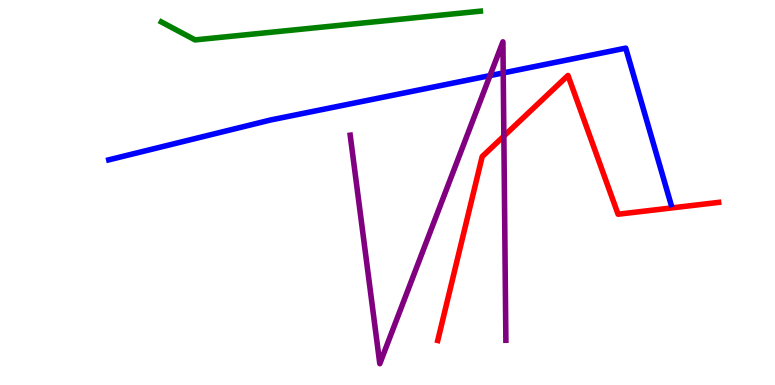[{'lines': ['blue', 'red'], 'intersections': []}, {'lines': ['green', 'red'], 'intersections': []}, {'lines': ['purple', 'red'], 'intersections': [{'x': 6.5, 'y': 6.47}]}, {'lines': ['blue', 'green'], 'intersections': []}, {'lines': ['blue', 'purple'], 'intersections': [{'x': 6.32, 'y': 8.04}, {'x': 6.49, 'y': 8.11}]}, {'lines': ['green', 'purple'], 'intersections': []}]